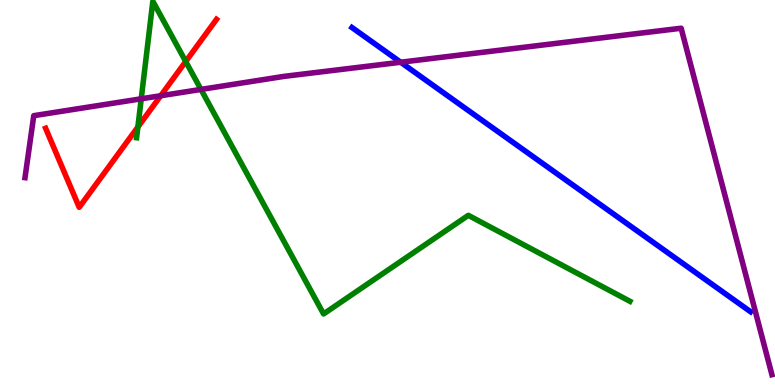[{'lines': ['blue', 'red'], 'intersections': []}, {'lines': ['green', 'red'], 'intersections': [{'x': 1.78, 'y': 6.7}, {'x': 2.4, 'y': 8.4}]}, {'lines': ['purple', 'red'], 'intersections': [{'x': 2.07, 'y': 7.51}]}, {'lines': ['blue', 'green'], 'intersections': []}, {'lines': ['blue', 'purple'], 'intersections': [{'x': 5.17, 'y': 8.38}]}, {'lines': ['green', 'purple'], 'intersections': [{'x': 1.82, 'y': 7.43}, {'x': 2.59, 'y': 7.68}]}]